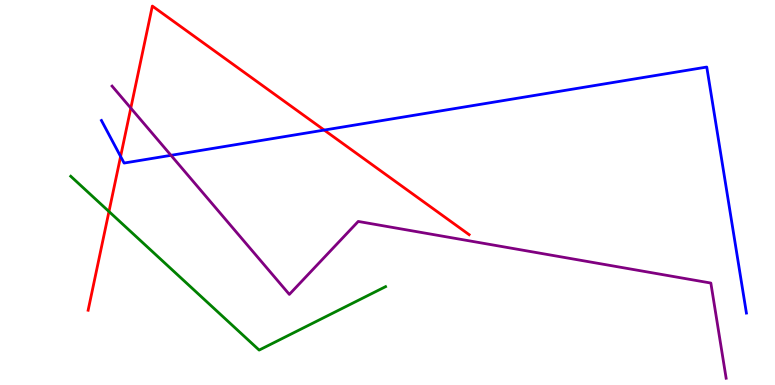[{'lines': ['blue', 'red'], 'intersections': [{'x': 1.56, 'y': 5.94}, {'x': 4.18, 'y': 6.62}]}, {'lines': ['green', 'red'], 'intersections': [{'x': 1.41, 'y': 4.51}]}, {'lines': ['purple', 'red'], 'intersections': [{'x': 1.69, 'y': 7.19}]}, {'lines': ['blue', 'green'], 'intersections': []}, {'lines': ['blue', 'purple'], 'intersections': [{'x': 2.21, 'y': 5.97}]}, {'lines': ['green', 'purple'], 'intersections': []}]